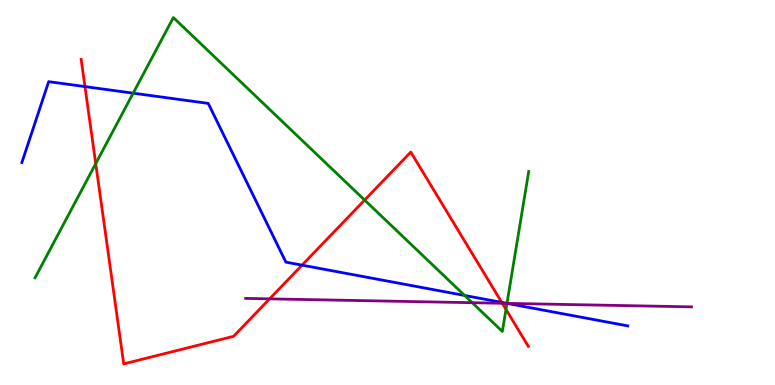[{'lines': ['blue', 'red'], 'intersections': [{'x': 1.1, 'y': 7.75}, {'x': 3.9, 'y': 3.11}, {'x': 6.47, 'y': 2.15}]}, {'lines': ['green', 'red'], 'intersections': [{'x': 1.24, 'y': 5.75}, {'x': 4.7, 'y': 4.8}, {'x': 6.53, 'y': 1.96}]}, {'lines': ['purple', 'red'], 'intersections': [{'x': 3.48, 'y': 2.24}, {'x': 6.48, 'y': 2.12}]}, {'lines': ['blue', 'green'], 'intersections': [{'x': 1.72, 'y': 7.58}, {'x': 6.0, 'y': 2.33}, {'x': 6.54, 'y': 2.12}]}, {'lines': ['blue', 'purple'], 'intersections': [{'x': 6.54, 'y': 2.12}]}, {'lines': ['green', 'purple'], 'intersections': [{'x': 6.09, 'y': 2.14}, {'x': 6.54, 'y': 2.12}]}]